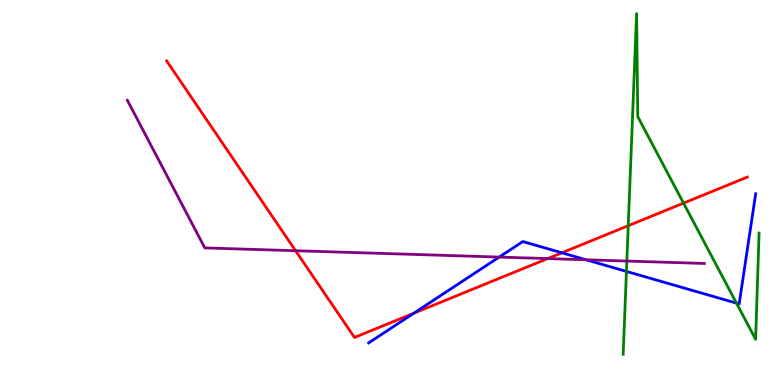[{'lines': ['blue', 'red'], 'intersections': [{'x': 5.34, 'y': 1.86}, {'x': 7.25, 'y': 3.43}]}, {'lines': ['green', 'red'], 'intersections': [{'x': 8.11, 'y': 4.14}, {'x': 8.82, 'y': 4.72}]}, {'lines': ['purple', 'red'], 'intersections': [{'x': 3.81, 'y': 3.49}, {'x': 7.07, 'y': 3.28}]}, {'lines': ['blue', 'green'], 'intersections': [{'x': 8.08, 'y': 2.95}, {'x': 9.5, 'y': 2.13}]}, {'lines': ['blue', 'purple'], 'intersections': [{'x': 6.44, 'y': 3.32}, {'x': 7.56, 'y': 3.25}]}, {'lines': ['green', 'purple'], 'intersections': [{'x': 8.09, 'y': 3.22}]}]